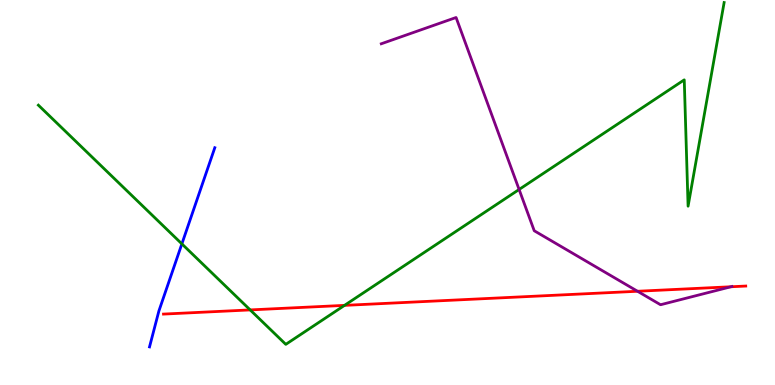[{'lines': ['blue', 'red'], 'intersections': []}, {'lines': ['green', 'red'], 'intersections': [{'x': 3.23, 'y': 1.95}, {'x': 4.45, 'y': 2.07}]}, {'lines': ['purple', 'red'], 'intersections': [{'x': 8.23, 'y': 2.43}, {'x': 9.43, 'y': 2.55}]}, {'lines': ['blue', 'green'], 'intersections': [{'x': 2.35, 'y': 3.67}]}, {'lines': ['blue', 'purple'], 'intersections': []}, {'lines': ['green', 'purple'], 'intersections': [{'x': 6.7, 'y': 5.08}]}]